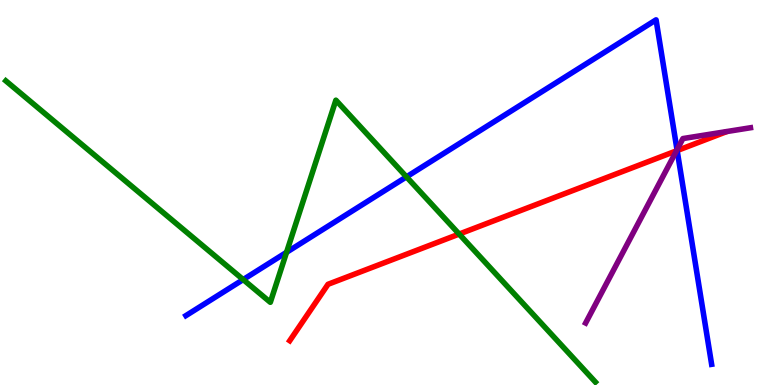[{'lines': ['blue', 'red'], 'intersections': [{'x': 8.74, 'y': 6.09}]}, {'lines': ['green', 'red'], 'intersections': [{'x': 5.92, 'y': 3.92}]}, {'lines': ['purple', 'red'], 'intersections': [{'x': 8.73, 'y': 6.08}]}, {'lines': ['blue', 'green'], 'intersections': [{'x': 3.14, 'y': 2.74}, {'x': 3.7, 'y': 3.45}, {'x': 5.24, 'y': 5.41}]}, {'lines': ['blue', 'purple'], 'intersections': [{'x': 8.74, 'y': 6.11}]}, {'lines': ['green', 'purple'], 'intersections': []}]